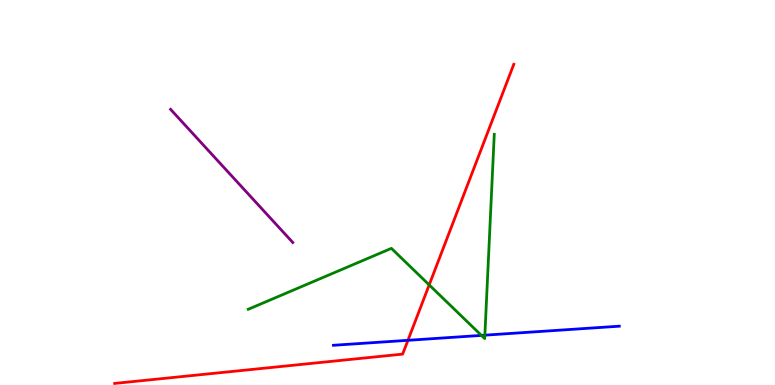[{'lines': ['blue', 'red'], 'intersections': [{'x': 5.26, 'y': 1.16}]}, {'lines': ['green', 'red'], 'intersections': [{'x': 5.54, 'y': 2.6}]}, {'lines': ['purple', 'red'], 'intersections': []}, {'lines': ['blue', 'green'], 'intersections': [{'x': 6.21, 'y': 1.29}, {'x': 6.26, 'y': 1.29}]}, {'lines': ['blue', 'purple'], 'intersections': []}, {'lines': ['green', 'purple'], 'intersections': []}]